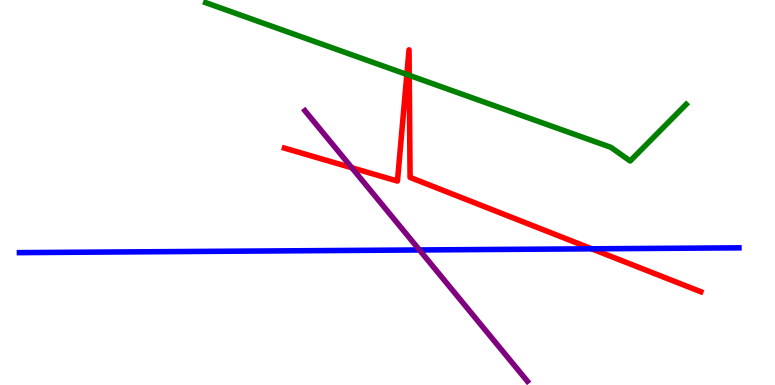[{'lines': ['blue', 'red'], 'intersections': [{'x': 7.63, 'y': 3.54}]}, {'lines': ['green', 'red'], 'intersections': [{'x': 5.25, 'y': 8.07}, {'x': 5.28, 'y': 8.04}]}, {'lines': ['purple', 'red'], 'intersections': [{'x': 4.54, 'y': 5.64}]}, {'lines': ['blue', 'green'], 'intersections': []}, {'lines': ['blue', 'purple'], 'intersections': [{'x': 5.41, 'y': 3.51}]}, {'lines': ['green', 'purple'], 'intersections': []}]